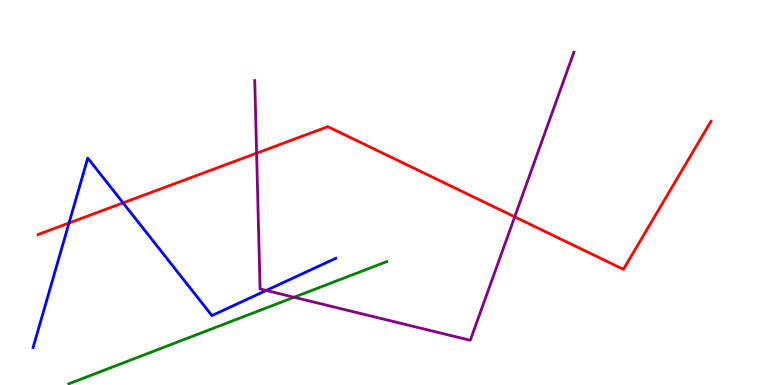[{'lines': ['blue', 'red'], 'intersections': [{'x': 0.891, 'y': 4.21}, {'x': 1.59, 'y': 4.73}]}, {'lines': ['green', 'red'], 'intersections': []}, {'lines': ['purple', 'red'], 'intersections': [{'x': 3.31, 'y': 6.02}, {'x': 6.64, 'y': 4.37}]}, {'lines': ['blue', 'green'], 'intersections': []}, {'lines': ['blue', 'purple'], 'intersections': [{'x': 3.44, 'y': 2.46}]}, {'lines': ['green', 'purple'], 'intersections': [{'x': 3.79, 'y': 2.28}]}]